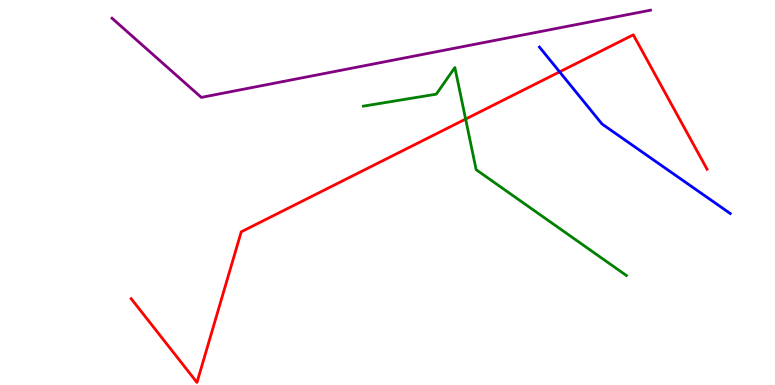[{'lines': ['blue', 'red'], 'intersections': [{'x': 7.22, 'y': 8.13}]}, {'lines': ['green', 'red'], 'intersections': [{'x': 6.01, 'y': 6.91}]}, {'lines': ['purple', 'red'], 'intersections': []}, {'lines': ['blue', 'green'], 'intersections': []}, {'lines': ['blue', 'purple'], 'intersections': []}, {'lines': ['green', 'purple'], 'intersections': []}]